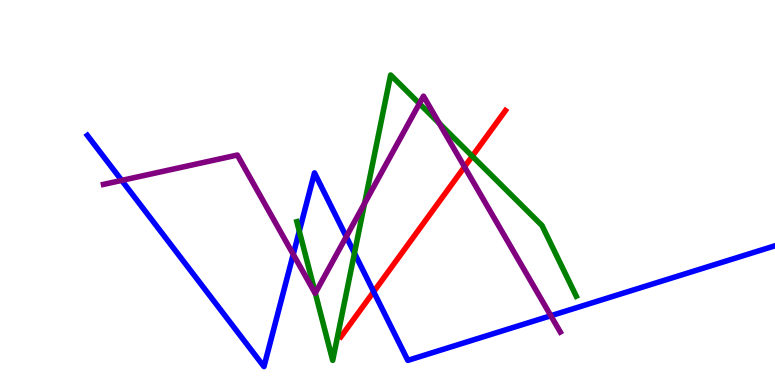[{'lines': ['blue', 'red'], 'intersections': [{'x': 4.82, 'y': 2.42}]}, {'lines': ['green', 'red'], 'intersections': [{'x': 6.09, 'y': 5.94}]}, {'lines': ['purple', 'red'], 'intersections': [{'x': 5.99, 'y': 5.67}]}, {'lines': ['blue', 'green'], 'intersections': [{'x': 3.86, 'y': 4.0}, {'x': 4.57, 'y': 3.42}]}, {'lines': ['blue', 'purple'], 'intersections': [{'x': 1.57, 'y': 5.31}, {'x': 3.78, 'y': 3.39}, {'x': 4.47, 'y': 3.85}, {'x': 7.11, 'y': 1.8}]}, {'lines': ['green', 'purple'], 'intersections': [{'x': 4.07, 'y': 2.39}, {'x': 4.7, 'y': 4.72}, {'x': 5.41, 'y': 7.31}, {'x': 5.67, 'y': 6.8}]}]